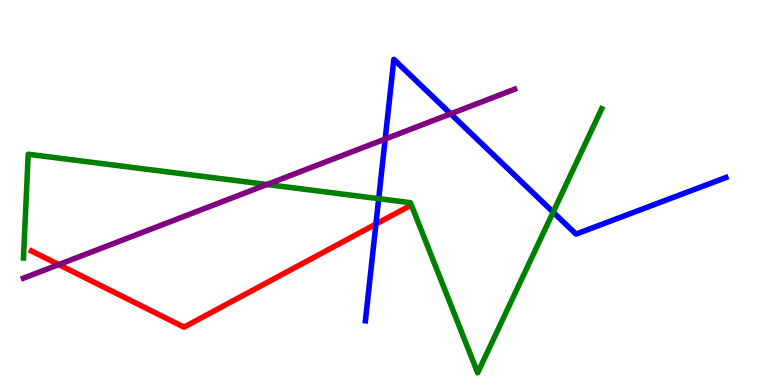[{'lines': ['blue', 'red'], 'intersections': [{'x': 4.85, 'y': 4.18}]}, {'lines': ['green', 'red'], 'intersections': []}, {'lines': ['purple', 'red'], 'intersections': [{'x': 0.758, 'y': 3.13}]}, {'lines': ['blue', 'green'], 'intersections': [{'x': 4.89, 'y': 4.84}, {'x': 7.14, 'y': 4.49}]}, {'lines': ['blue', 'purple'], 'intersections': [{'x': 4.97, 'y': 6.39}, {'x': 5.81, 'y': 7.04}]}, {'lines': ['green', 'purple'], 'intersections': [{'x': 3.44, 'y': 5.21}]}]